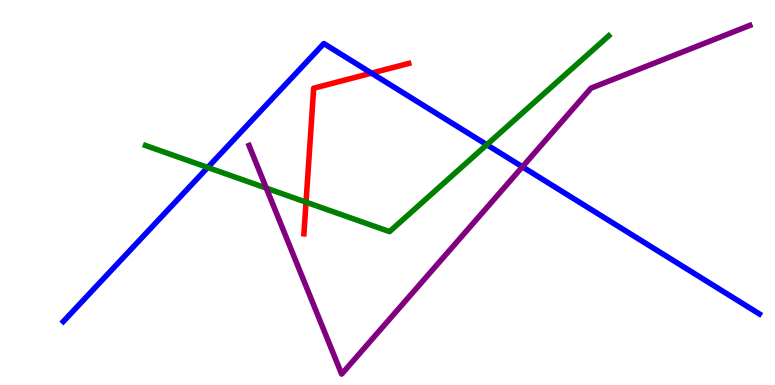[{'lines': ['blue', 'red'], 'intersections': [{'x': 4.79, 'y': 8.1}]}, {'lines': ['green', 'red'], 'intersections': [{'x': 3.95, 'y': 4.75}]}, {'lines': ['purple', 'red'], 'intersections': []}, {'lines': ['blue', 'green'], 'intersections': [{'x': 2.68, 'y': 5.65}, {'x': 6.28, 'y': 6.24}]}, {'lines': ['blue', 'purple'], 'intersections': [{'x': 6.74, 'y': 5.67}]}, {'lines': ['green', 'purple'], 'intersections': [{'x': 3.44, 'y': 5.11}]}]